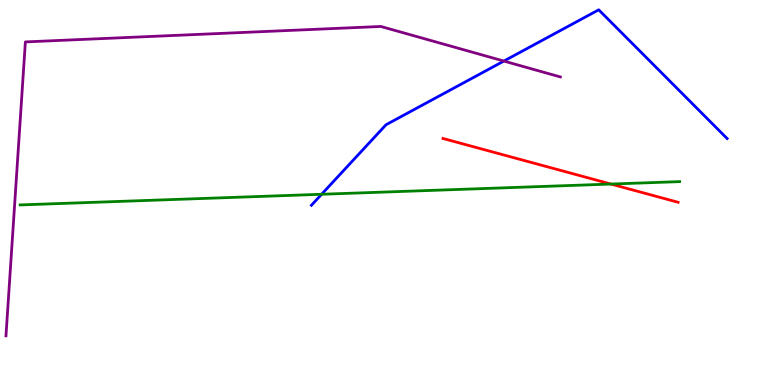[{'lines': ['blue', 'red'], 'intersections': []}, {'lines': ['green', 'red'], 'intersections': [{'x': 7.88, 'y': 5.22}]}, {'lines': ['purple', 'red'], 'intersections': []}, {'lines': ['blue', 'green'], 'intersections': [{'x': 4.15, 'y': 4.95}]}, {'lines': ['blue', 'purple'], 'intersections': [{'x': 6.5, 'y': 8.41}]}, {'lines': ['green', 'purple'], 'intersections': []}]